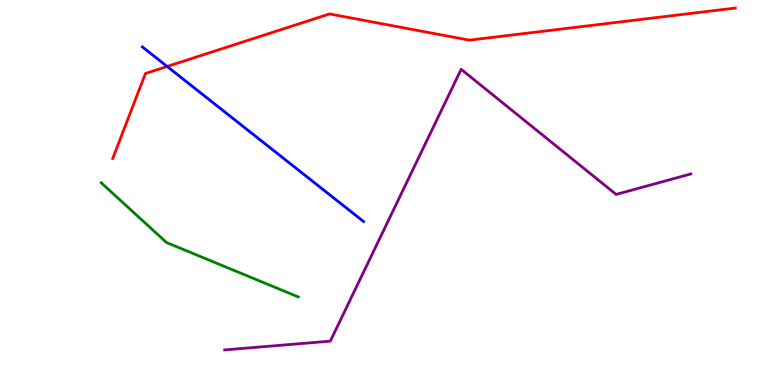[{'lines': ['blue', 'red'], 'intersections': [{'x': 2.16, 'y': 8.27}]}, {'lines': ['green', 'red'], 'intersections': []}, {'lines': ['purple', 'red'], 'intersections': []}, {'lines': ['blue', 'green'], 'intersections': []}, {'lines': ['blue', 'purple'], 'intersections': []}, {'lines': ['green', 'purple'], 'intersections': []}]